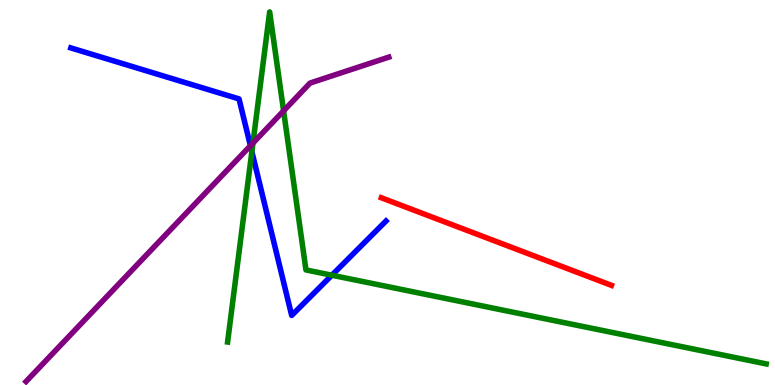[{'lines': ['blue', 'red'], 'intersections': []}, {'lines': ['green', 'red'], 'intersections': []}, {'lines': ['purple', 'red'], 'intersections': []}, {'lines': ['blue', 'green'], 'intersections': [{'x': 3.25, 'y': 6.06}, {'x': 4.28, 'y': 2.85}]}, {'lines': ['blue', 'purple'], 'intersections': [{'x': 3.23, 'y': 6.22}]}, {'lines': ['green', 'purple'], 'intersections': [{'x': 3.26, 'y': 6.28}, {'x': 3.66, 'y': 7.12}]}]